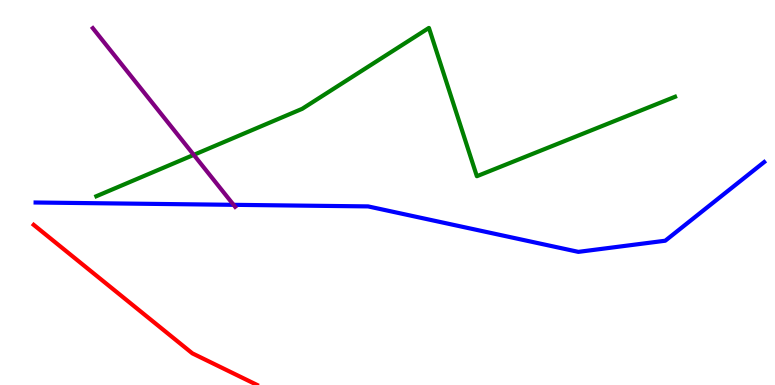[{'lines': ['blue', 'red'], 'intersections': []}, {'lines': ['green', 'red'], 'intersections': []}, {'lines': ['purple', 'red'], 'intersections': []}, {'lines': ['blue', 'green'], 'intersections': []}, {'lines': ['blue', 'purple'], 'intersections': [{'x': 3.01, 'y': 4.68}]}, {'lines': ['green', 'purple'], 'intersections': [{'x': 2.5, 'y': 5.98}]}]